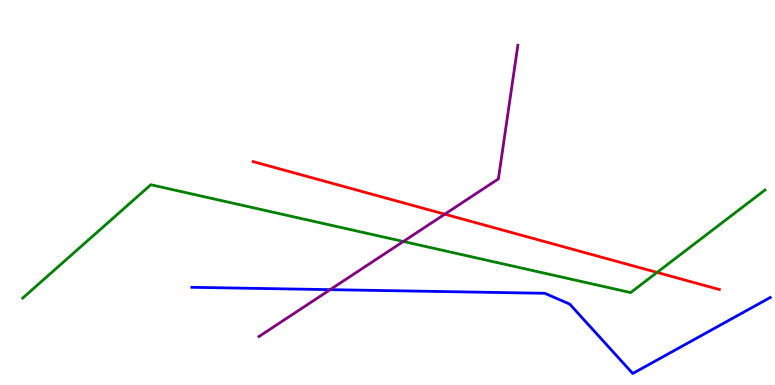[{'lines': ['blue', 'red'], 'intersections': []}, {'lines': ['green', 'red'], 'intersections': [{'x': 8.48, 'y': 2.92}]}, {'lines': ['purple', 'red'], 'intersections': [{'x': 5.74, 'y': 4.44}]}, {'lines': ['blue', 'green'], 'intersections': []}, {'lines': ['blue', 'purple'], 'intersections': [{'x': 4.26, 'y': 2.48}]}, {'lines': ['green', 'purple'], 'intersections': [{'x': 5.2, 'y': 3.73}]}]